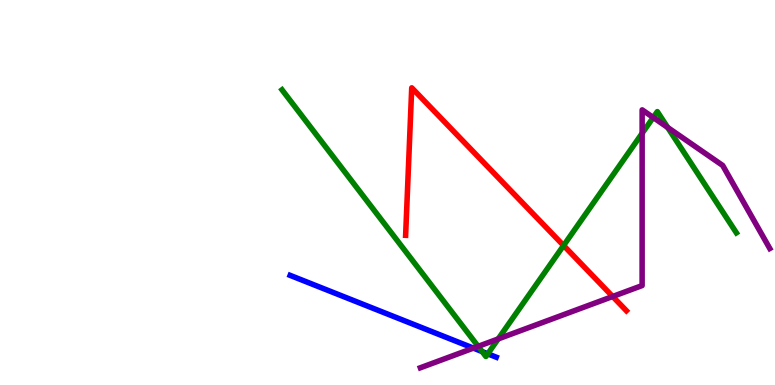[{'lines': ['blue', 'red'], 'intersections': []}, {'lines': ['green', 'red'], 'intersections': [{'x': 7.27, 'y': 3.62}]}, {'lines': ['purple', 'red'], 'intersections': [{'x': 7.91, 'y': 2.3}]}, {'lines': ['blue', 'green'], 'intersections': [{'x': 6.22, 'y': 0.868}, {'x': 6.29, 'y': 0.81}]}, {'lines': ['blue', 'purple'], 'intersections': [{'x': 6.11, 'y': 0.958}]}, {'lines': ['green', 'purple'], 'intersections': [{'x': 6.17, 'y': 1.0}, {'x': 6.43, 'y': 1.2}, {'x': 8.29, 'y': 6.54}, {'x': 8.43, 'y': 6.95}, {'x': 8.62, 'y': 6.69}]}]